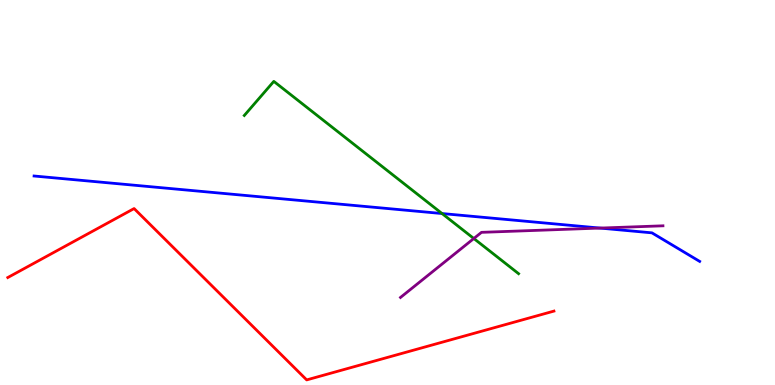[{'lines': ['blue', 'red'], 'intersections': []}, {'lines': ['green', 'red'], 'intersections': []}, {'lines': ['purple', 'red'], 'intersections': []}, {'lines': ['blue', 'green'], 'intersections': [{'x': 5.7, 'y': 4.45}]}, {'lines': ['blue', 'purple'], 'intersections': [{'x': 7.74, 'y': 4.08}]}, {'lines': ['green', 'purple'], 'intersections': [{'x': 6.11, 'y': 3.8}]}]